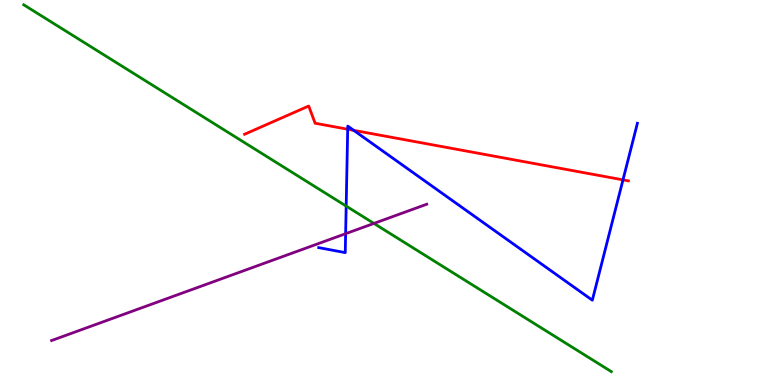[{'lines': ['blue', 'red'], 'intersections': [{'x': 4.49, 'y': 6.64}, {'x': 4.56, 'y': 6.61}, {'x': 8.04, 'y': 5.33}]}, {'lines': ['green', 'red'], 'intersections': []}, {'lines': ['purple', 'red'], 'intersections': []}, {'lines': ['blue', 'green'], 'intersections': [{'x': 4.47, 'y': 4.65}]}, {'lines': ['blue', 'purple'], 'intersections': [{'x': 4.46, 'y': 3.93}]}, {'lines': ['green', 'purple'], 'intersections': [{'x': 4.82, 'y': 4.2}]}]